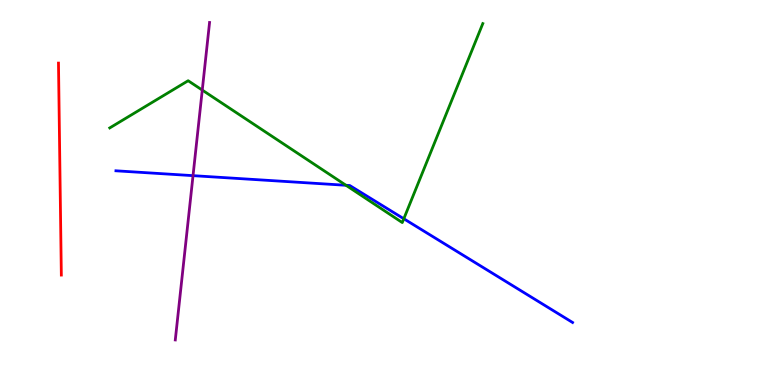[{'lines': ['blue', 'red'], 'intersections': []}, {'lines': ['green', 'red'], 'intersections': []}, {'lines': ['purple', 'red'], 'intersections': []}, {'lines': ['blue', 'green'], 'intersections': [{'x': 4.46, 'y': 5.19}, {'x': 5.21, 'y': 4.32}]}, {'lines': ['blue', 'purple'], 'intersections': [{'x': 2.49, 'y': 5.44}]}, {'lines': ['green', 'purple'], 'intersections': [{'x': 2.61, 'y': 7.66}]}]